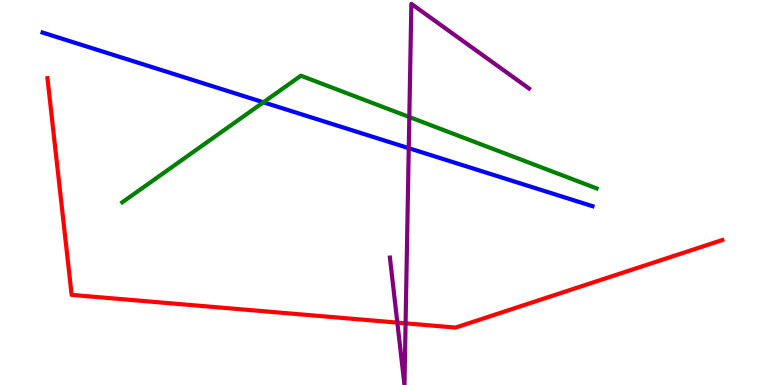[{'lines': ['blue', 'red'], 'intersections': []}, {'lines': ['green', 'red'], 'intersections': []}, {'lines': ['purple', 'red'], 'intersections': [{'x': 5.13, 'y': 1.62}, {'x': 5.23, 'y': 1.6}]}, {'lines': ['blue', 'green'], 'intersections': [{'x': 3.4, 'y': 7.34}]}, {'lines': ['blue', 'purple'], 'intersections': [{'x': 5.27, 'y': 6.15}]}, {'lines': ['green', 'purple'], 'intersections': [{'x': 5.28, 'y': 6.96}]}]